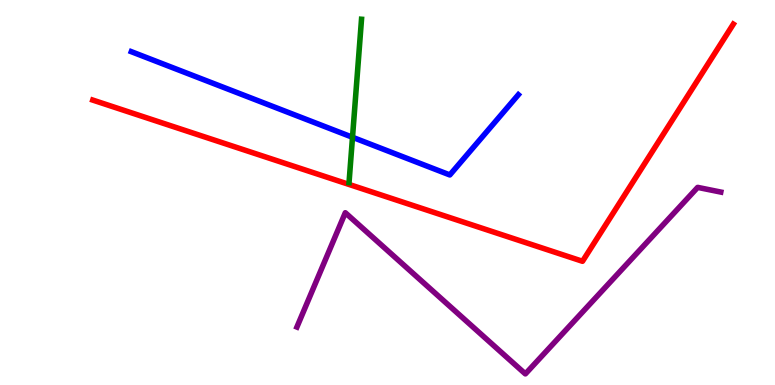[{'lines': ['blue', 'red'], 'intersections': []}, {'lines': ['green', 'red'], 'intersections': []}, {'lines': ['purple', 'red'], 'intersections': []}, {'lines': ['blue', 'green'], 'intersections': [{'x': 4.55, 'y': 6.43}]}, {'lines': ['blue', 'purple'], 'intersections': []}, {'lines': ['green', 'purple'], 'intersections': []}]